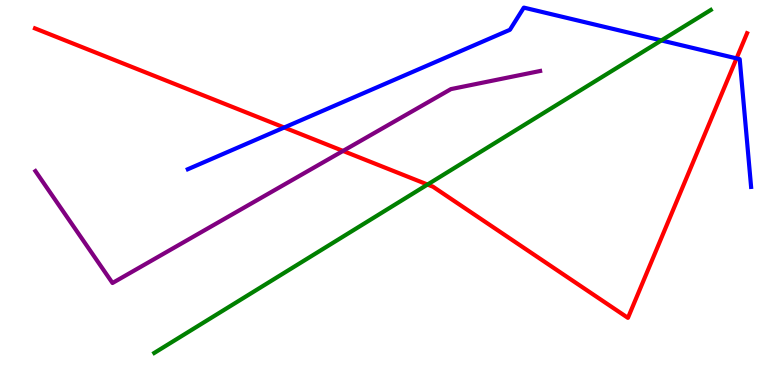[{'lines': ['blue', 'red'], 'intersections': [{'x': 3.67, 'y': 6.69}, {'x': 9.5, 'y': 8.48}]}, {'lines': ['green', 'red'], 'intersections': [{'x': 5.52, 'y': 5.21}]}, {'lines': ['purple', 'red'], 'intersections': [{'x': 4.43, 'y': 6.08}]}, {'lines': ['blue', 'green'], 'intersections': [{'x': 8.53, 'y': 8.95}]}, {'lines': ['blue', 'purple'], 'intersections': []}, {'lines': ['green', 'purple'], 'intersections': []}]